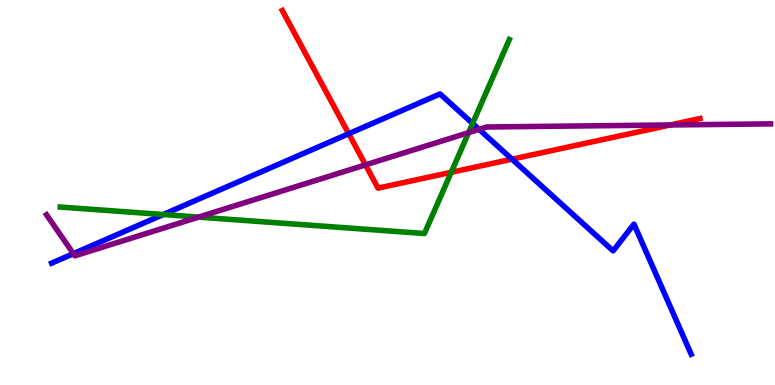[{'lines': ['blue', 'red'], 'intersections': [{'x': 4.5, 'y': 6.53}, {'x': 6.61, 'y': 5.87}]}, {'lines': ['green', 'red'], 'intersections': [{'x': 5.82, 'y': 5.52}]}, {'lines': ['purple', 'red'], 'intersections': [{'x': 4.72, 'y': 5.72}, {'x': 8.65, 'y': 6.75}]}, {'lines': ['blue', 'green'], 'intersections': [{'x': 2.11, 'y': 4.43}, {'x': 6.1, 'y': 6.79}]}, {'lines': ['blue', 'purple'], 'intersections': [{'x': 0.947, 'y': 3.41}, {'x': 6.18, 'y': 6.64}]}, {'lines': ['green', 'purple'], 'intersections': [{'x': 2.56, 'y': 4.36}, {'x': 6.05, 'y': 6.55}]}]